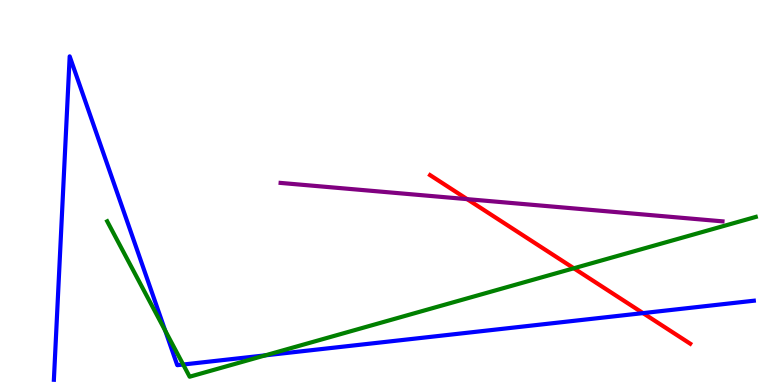[{'lines': ['blue', 'red'], 'intersections': [{'x': 8.3, 'y': 1.87}]}, {'lines': ['green', 'red'], 'intersections': [{'x': 7.4, 'y': 3.03}]}, {'lines': ['purple', 'red'], 'intersections': [{'x': 6.03, 'y': 4.83}]}, {'lines': ['blue', 'green'], 'intersections': [{'x': 2.13, 'y': 1.41}, {'x': 2.36, 'y': 0.532}, {'x': 3.42, 'y': 0.771}]}, {'lines': ['blue', 'purple'], 'intersections': []}, {'lines': ['green', 'purple'], 'intersections': []}]